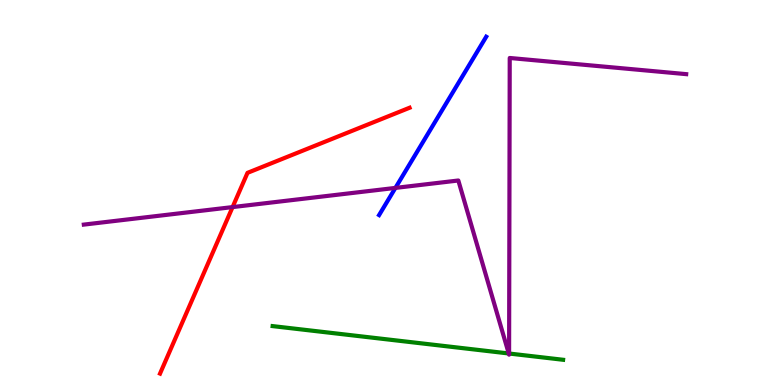[{'lines': ['blue', 'red'], 'intersections': []}, {'lines': ['green', 'red'], 'intersections': []}, {'lines': ['purple', 'red'], 'intersections': [{'x': 3.0, 'y': 4.62}]}, {'lines': ['blue', 'green'], 'intersections': []}, {'lines': ['blue', 'purple'], 'intersections': [{'x': 5.1, 'y': 5.12}]}, {'lines': ['green', 'purple'], 'intersections': [{'x': 6.56, 'y': 0.819}, {'x': 6.57, 'y': 0.818}]}]